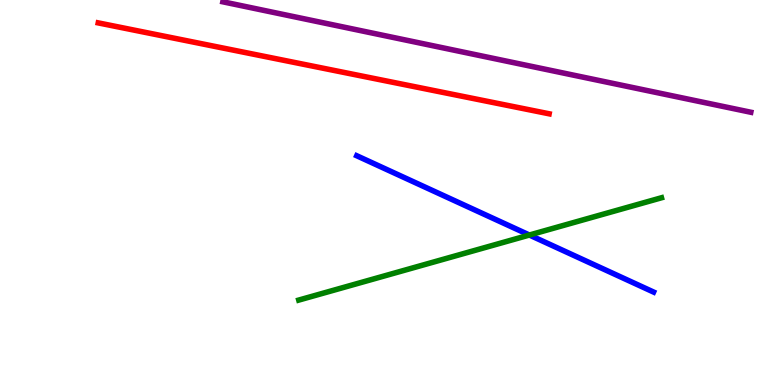[{'lines': ['blue', 'red'], 'intersections': []}, {'lines': ['green', 'red'], 'intersections': []}, {'lines': ['purple', 'red'], 'intersections': []}, {'lines': ['blue', 'green'], 'intersections': [{'x': 6.83, 'y': 3.9}]}, {'lines': ['blue', 'purple'], 'intersections': []}, {'lines': ['green', 'purple'], 'intersections': []}]